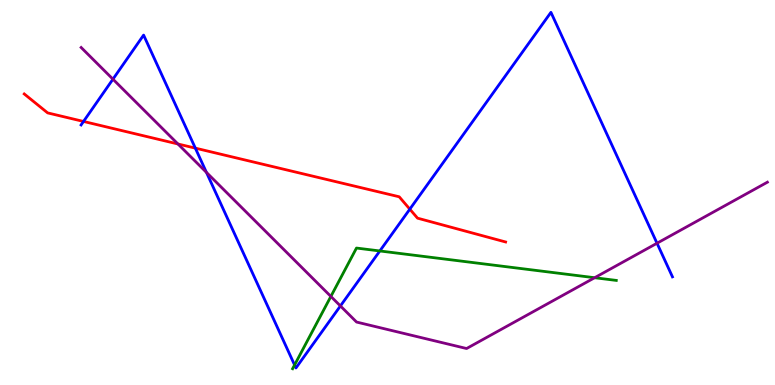[{'lines': ['blue', 'red'], 'intersections': [{'x': 1.08, 'y': 6.85}, {'x': 2.52, 'y': 6.15}, {'x': 5.29, 'y': 4.57}]}, {'lines': ['green', 'red'], 'intersections': []}, {'lines': ['purple', 'red'], 'intersections': [{'x': 2.3, 'y': 6.26}]}, {'lines': ['blue', 'green'], 'intersections': [{'x': 3.8, 'y': 0.52}, {'x': 4.9, 'y': 3.48}]}, {'lines': ['blue', 'purple'], 'intersections': [{'x': 1.46, 'y': 7.94}, {'x': 2.66, 'y': 5.52}, {'x': 4.39, 'y': 2.05}, {'x': 8.48, 'y': 3.68}]}, {'lines': ['green', 'purple'], 'intersections': [{'x': 4.27, 'y': 2.3}, {'x': 7.67, 'y': 2.79}]}]